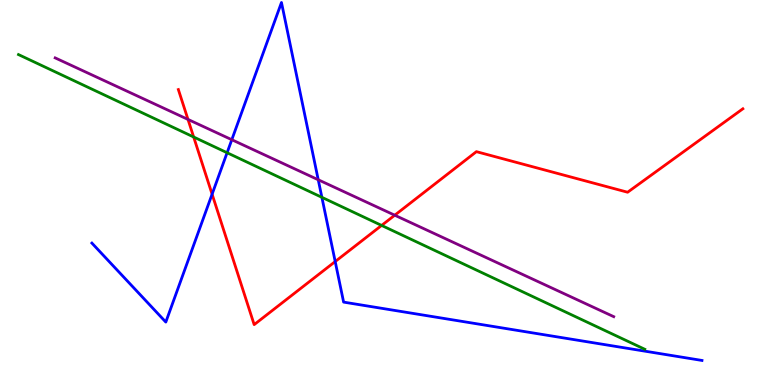[{'lines': ['blue', 'red'], 'intersections': [{'x': 2.74, 'y': 4.96}, {'x': 4.33, 'y': 3.21}]}, {'lines': ['green', 'red'], 'intersections': [{'x': 2.5, 'y': 6.44}, {'x': 4.92, 'y': 4.14}]}, {'lines': ['purple', 'red'], 'intersections': [{'x': 2.43, 'y': 6.9}, {'x': 5.09, 'y': 4.41}]}, {'lines': ['blue', 'green'], 'intersections': [{'x': 2.93, 'y': 6.03}, {'x': 4.15, 'y': 4.87}]}, {'lines': ['blue', 'purple'], 'intersections': [{'x': 2.99, 'y': 6.37}, {'x': 4.11, 'y': 5.33}]}, {'lines': ['green', 'purple'], 'intersections': []}]